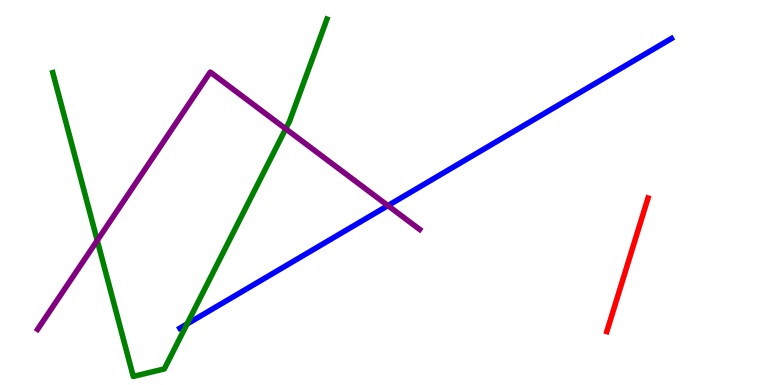[{'lines': ['blue', 'red'], 'intersections': []}, {'lines': ['green', 'red'], 'intersections': []}, {'lines': ['purple', 'red'], 'intersections': []}, {'lines': ['blue', 'green'], 'intersections': [{'x': 2.41, 'y': 1.58}]}, {'lines': ['blue', 'purple'], 'intersections': [{'x': 5.01, 'y': 4.66}]}, {'lines': ['green', 'purple'], 'intersections': [{'x': 1.25, 'y': 3.75}, {'x': 3.69, 'y': 6.65}]}]